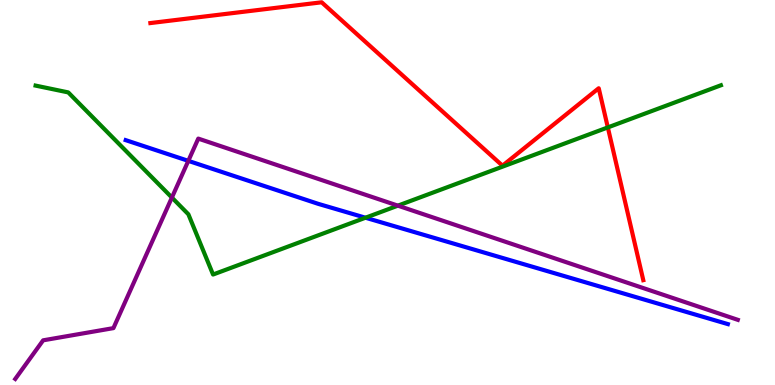[{'lines': ['blue', 'red'], 'intersections': []}, {'lines': ['green', 'red'], 'intersections': [{'x': 7.84, 'y': 6.69}]}, {'lines': ['purple', 'red'], 'intersections': []}, {'lines': ['blue', 'green'], 'intersections': [{'x': 4.72, 'y': 4.34}]}, {'lines': ['blue', 'purple'], 'intersections': [{'x': 2.43, 'y': 5.82}]}, {'lines': ['green', 'purple'], 'intersections': [{'x': 2.22, 'y': 4.87}, {'x': 5.13, 'y': 4.66}]}]